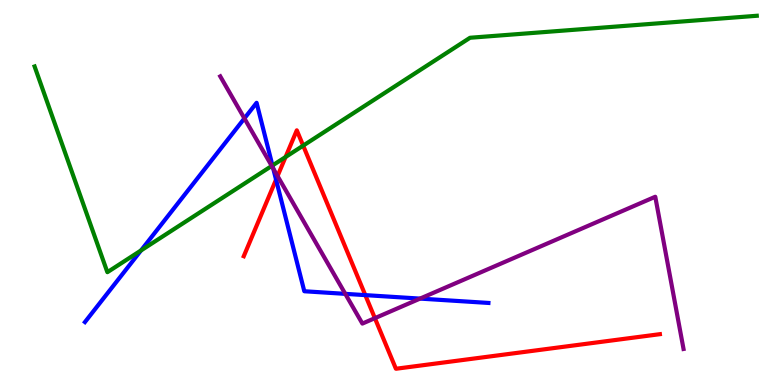[{'lines': ['blue', 'red'], 'intersections': [{'x': 3.56, 'y': 5.33}, {'x': 4.71, 'y': 2.33}]}, {'lines': ['green', 'red'], 'intersections': [{'x': 3.68, 'y': 5.92}, {'x': 3.91, 'y': 6.22}]}, {'lines': ['purple', 'red'], 'intersections': [{'x': 3.58, 'y': 5.43}, {'x': 4.84, 'y': 1.74}]}, {'lines': ['blue', 'green'], 'intersections': [{'x': 1.82, 'y': 3.49}, {'x': 3.52, 'y': 5.7}]}, {'lines': ['blue', 'purple'], 'intersections': [{'x': 3.15, 'y': 6.93}, {'x': 3.53, 'y': 5.62}, {'x': 4.46, 'y': 2.37}, {'x': 5.42, 'y': 2.24}]}, {'lines': ['green', 'purple'], 'intersections': [{'x': 3.51, 'y': 5.69}]}]